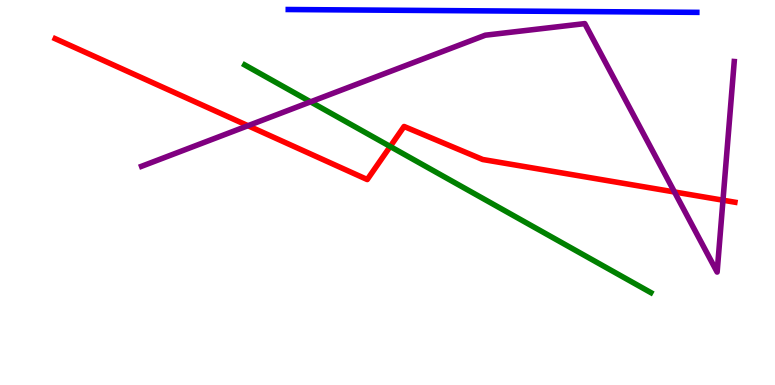[{'lines': ['blue', 'red'], 'intersections': []}, {'lines': ['green', 'red'], 'intersections': [{'x': 5.03, 'y': 6.2}]}, {'lines': ['purple', 'red'], 'intersections': [{'x': 3.2, 'y': 6.73}, {'x': 8.7, 'y': 5.01}, {'x': 9.33, 'y': 4.8}]}, {'lines': ['blue', 'green'], 'intersections': []}, {'lines': ['blue', 'purple'], 'intersections': []}, {'lines': ['green', 'purple'], 'intersections': [{'x': 4.01, 'y': 7.35}]}]